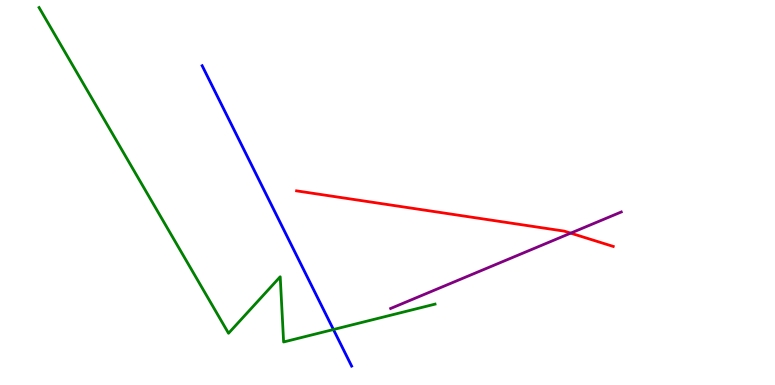[{'lines': ['blue', 'red'], 'intersections': []}, {'lines': ['green', 'red'], 'intersections': []}, {'lines': ['purple', 'red'], 'intersections': [{'x': 7.36, 'y': 3.94}]}, {'lines': ['blue', 'green'], 'intersections': [{'x': 4.3, 'y': 1.44}]}, {'lines': ['blue', 'purple'], 'intersections': []}, {'lines': ['green', 'purple'], 'intersections': []}]